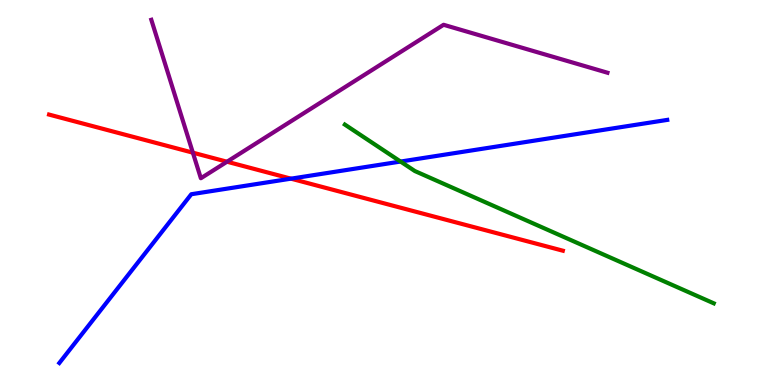[{'lines': ['blue', 'red'], 'intersections': [{'x': 3.75, 'y': 5.36}]}, {'lines': ['green', 'red'], 'intersections': []}, {'lines': ['purple', 'red'], 'intersections': [{'x': 2.49, 'y': 6.03}, {'x': 2.93, 'y': 5.8}]}, {'lines': ['blue', 'green'], 'intersections': [{'x': 5.17, 'y': 5.8}]}, {'lines': ['blue', 'purple'], 'intersections': []}, {'lines': ['green', 'purple'], 'intersections': []}]